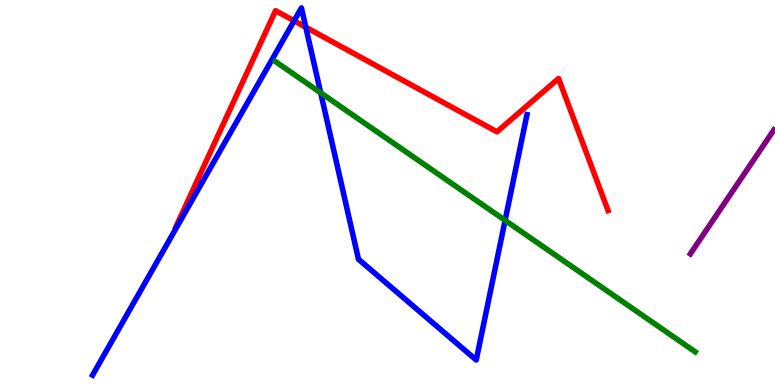[{'lines': ['blue', 'red'], 'intersections': [{'x': 3.79, 'y': 9.46}, {'x': 3.95, 'y': 9.29}]}, {'lines': ['green', 'red'], 'intersections': []}, {'lines': ['purple', 'red'], 'intersections': []}, {'lines': ['blue', 'green'], 'intersections': [{'x': 4.14, 'y': 7.59}, {'x': 6.52, 'y': 4.28}]}, {'lines': ['blue', 'purple'], 'intersections': []}, {'lines': ['green', 'purple'], 'intersections': []}]